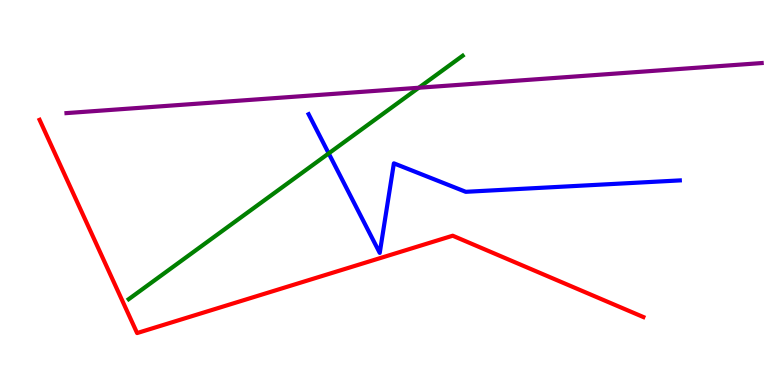[{'lines': ['blue', 'red'], 'intersections': []}, {'lines': ['green', 'red'], 'intersections': []}, {'lines': ['purple', 'red'], 'intersections': []}, {'lines': ['blue', 'green'], 'intersections': [{'x': 4.24, 'y': 6.02}]}, {'lines': ['blue', 'purple'], 'intersections': []}, {'lines': ['green', 'purple'], 'intersections': [{'x': 5.4, 'y': 7.72}]}]